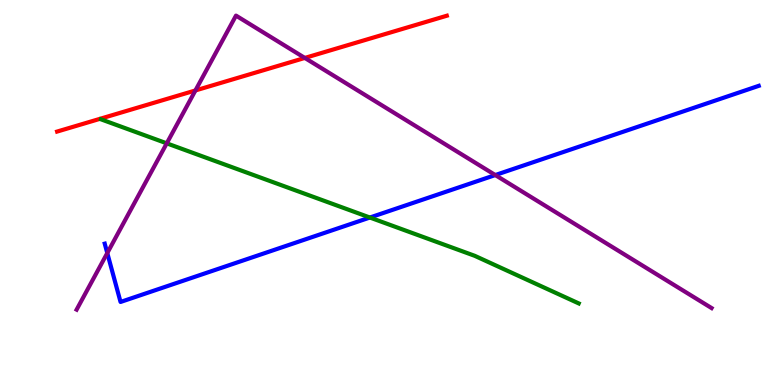[{'lines': ['blue', 'red'], 'intersections': []}, {'lines': ['green', 'red'], 'intersections': []}, {'lines': ['purple', 'red'], 'intersections': [{'x': 2.52, 'y': 7.65}, {'x': 3.93, 'y': 8.5}]}, {'lines': ['blue', 'green'], 'intersections': [{'x': 4.77, 'y': 4.35}]}, {'lines': ['blue', 'purple'], 'intersections': [{'x': 1.38, 'y': 3.43}, {'x': 6.39, 'y': 5.45}]}, {'lines': ['green', 'purple'], 'intersections': [{'x': 2.15, 'y': 6.28}]}]